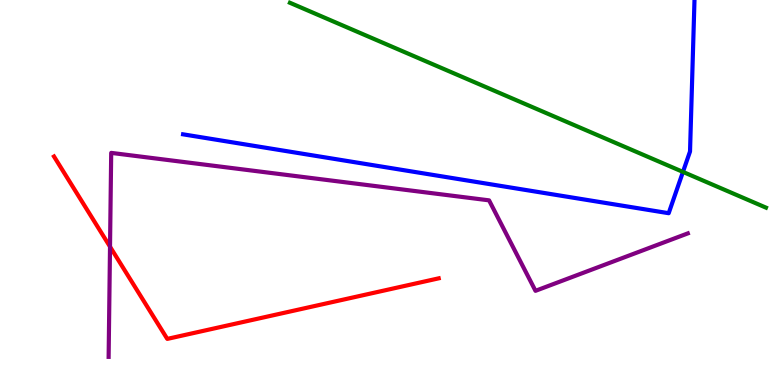[{'lines': ['blue', 'red'], 'intersections': []}, {'lines': ['green', 'red'], 'intersections': []}, {'lines': ['purple', 'red'], 'intersections': [{'x': 1.42, 'y': 3.59}]}, {'lines': ['blue', 'green'], 'intersections': [{'x': 8.81, 'y': 5.53}]}, {'lines': ['blue', 'purple'], 'intersections': []}, {'lines': ['green', 'purple'], 'intersections': []}]